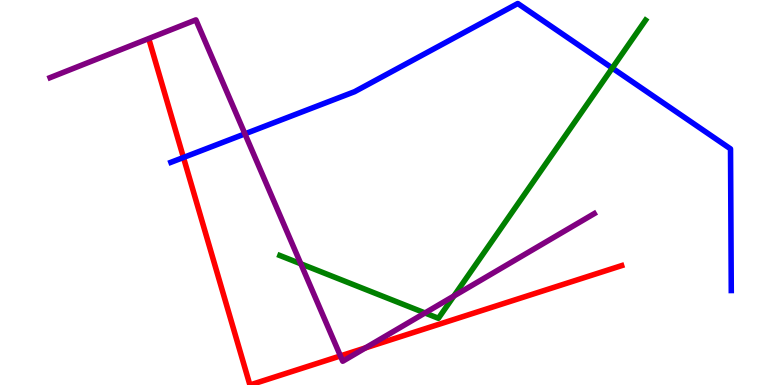[{'lines': ['blue', 'red'], 'intersections': [{'x': 2.37, 'y': 5.91}]}, {'lines': ['green', 'red'], 'intersections': []}, {'lines': ['purple', 'red'], 'intersections': [{'x': 4.39, 'y': 0.755}, {'x': 4.72, 'y': 0.964}]}, {'lines': ['blue', 'green'], 'intersections': [{'x': 7.9, 'y': 8.23}]}, {'lines': ['blue', 'purple'], 'intersections': [{'x': 3.16, 'y': 6.52}]}, {'lines': ['green', 'purple'], 'intersections': [{'x': 3.88, 'y': 3.15}, {'x': 5.48, 'y': 1.87}, {'x': 5.86, 'y': 2.31}]}]